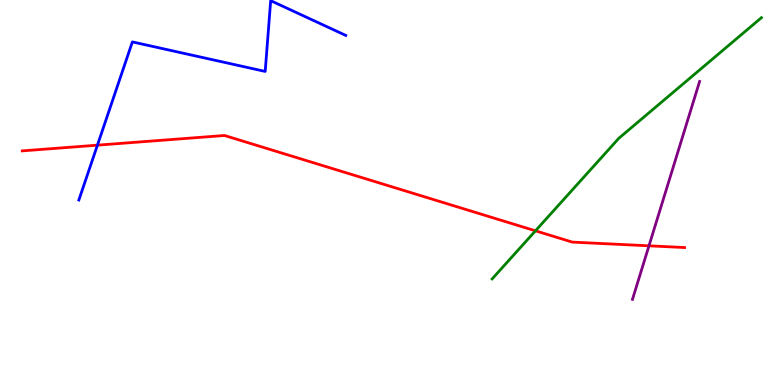[{'lines': ['blue', 'red'], 'intersections': [{'x': 1.26, 'y': 6.23}]}, {'lines': ['green', 'red'], 'intersections': [{'x': 6.91, 'y': 4.0}]}, {'lines': ['purple', 'red'], 'intersections': [{'x': 8.37, 'y': 3.62}]}, {'lines': ['blue', 'green'], 'intersections': []}, {'lines': ['blue', 'purple'], 'intersections': []}, {'lines': ['green', 'purple'], 'intersections': []}]